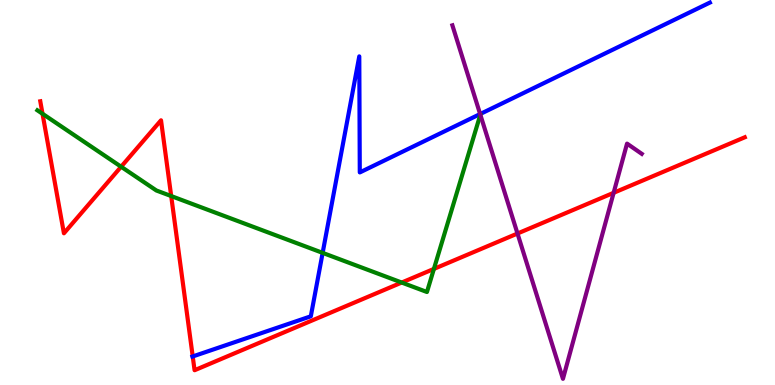[{'lines': ['blue', 'red'], 'intersections': [{'x': 2.49, 'y': 0.741}]}, {'lines': ['green', 'red'], 'intersections': [{'x': 0.549, 'y': 7.04}, {'x': 1.56, 'y': 5.67}, {'x': 2.21, 'y': 4.91}, {'x': 5.18, 'y': 2.66}, {'x': 5.6, 'y': 3.02}]}, {'lines': ['purple', 'red'], 'intersections': [{'x': 6.68, 'y': 3.93}, {'x': 7.92, 'y': 4.99}]}, {'lines': ['blue', 'green'], 'intersections': [{'x': 4.16, 'y': 3.43}]}, {'lines': ['blue', 'purple'], 'intersections': [{'x': 6.2, 'y': 7.04}]}, {'lines': ['green', 'purple'], 'intersections': [{'x': 6.2, 'y': 7.02}]}]